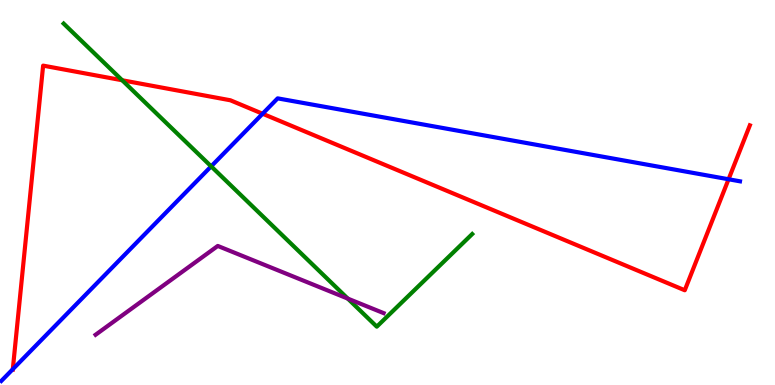[{'lines': ['blue', 'red'], 'intersections': [{'x': 0.165, 'y': 0.411}, {'x': 3.39, 'y': 7.05}, {'x': 9.4, 'y': 5.34}]}, {'lines': ['green', 'red'], 'intersections': [{'x': 1.58, 'y': 7.92}]}, {'lines': ['purple', 'red'], 'intersections': []}, {'lines': ['blue', 'green'], 'intersections': [{'x': 2.72, 'y': 5.68}]}, {'lines': ['blue', 'purple'], 'intersections': []}, {'lines': ['green', 'purple'], 'intersections': [{'x': 4.49, 'y': 2.24}]}]